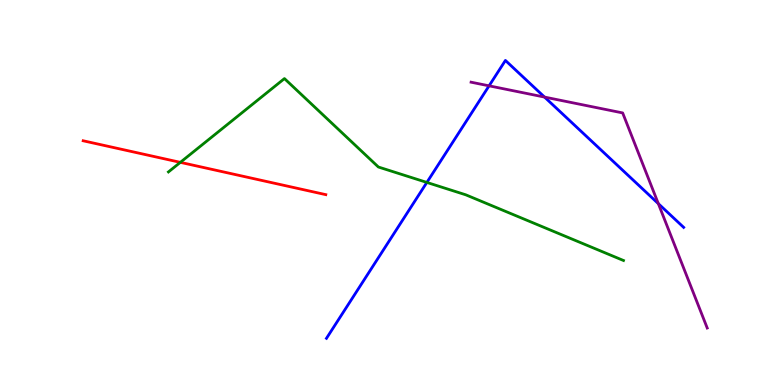[{'lines': ['blue', 'red'], 'intersections': []}, {'lines': ['green', 'red'], 'intersections': [{'x': 2.33, 'y': 5.78}]}, {'lines': ['purple', 'red'], 'intersections': []}, {'lines': ['blue', 'green'], 'intersections': [{'x': 5.51, 'y': 5.26}]}, {'lines': ['blue', 'purple'], 'intersections': [{'x': 6.31, 'y': 7.77}, {'x': 7.03, 'y': 7.48}, {'x': 8.49, 'y': 4.71}]}, {'lines': ['green', 'purple'], 'intersections': []}]